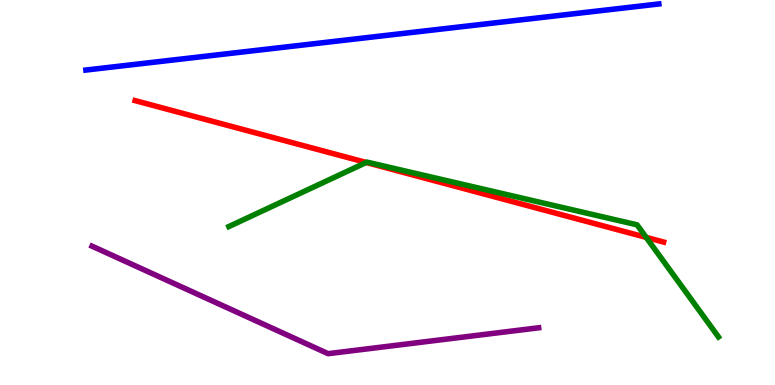[{'lines': ['blue', 'red'], 'intersections': []}, {'lines': ['green', 'red'], 'intersections': [{'x': 4.73, 'y': 5.78}, {'x': 8.34, 'y': 3.83}]}, {'lines': ['purple', 'red'], 'intersections': []}, {'lines': ['blue', 'green'], 'intersections': []}, {'lines': ['blue', 'purple'], 'intersections': []}, {'lines': ['green', 'purple'], 'intersections': []}]